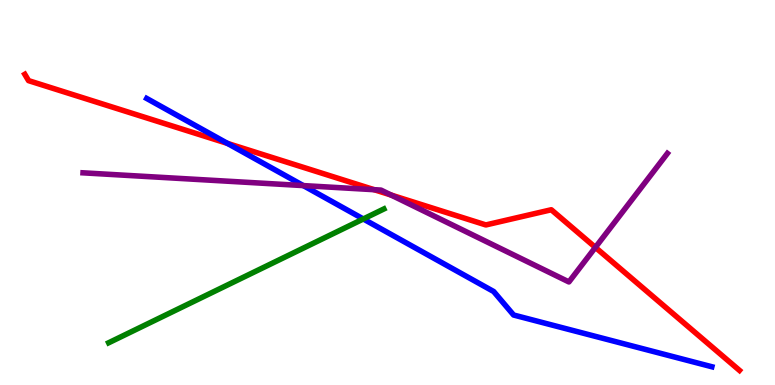[{'lines': ['blue', 'red'], 'intersections': [{'x': 2.94, 'y': 6.27}]}, {'lines': ['green', 'red'], 'intersections': []}, {'lines': ['purple', 'red'], 'intersections': [{'x': 4.83, 'y': 5.07}, {'x': 5.05, 'y': 4.93}, {'x': 7.68, 'y': 3.57}]}, {'lines': ['blue', 'green'], 'intersections': [{'x': 4.69, 'y': 4.31}]}, {'lines': ['blue', 'purple'], 'intersections': [{'x': 3.91, 'y': 5.18}]}, {'lines': ['green', 'purple'], 'intersections': []}]